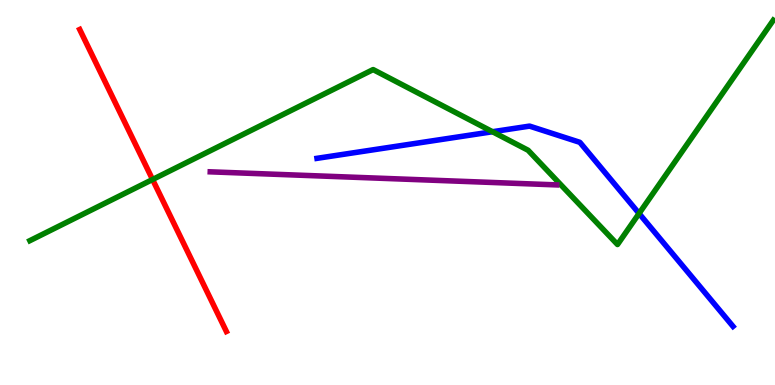[{'lines': ['blue', 'red'], 'intersections': []}, {'lines': ['green', 'red'], 'intersections': [{'x': 1.97, 'y': 5.34}]}, {'lines': ['purple', 'red'], 'intersections': []}, {'lines': ['blue', 'green'], 'intersections': [{'x': 6.36, 'y': 6.58}, {'x': 8.25, 'y': 4.46}]}, {'lines': ['blue', 'purple'], 'intersections': []}, {'lines': ['green', 'purple'], 'intersections': []}]